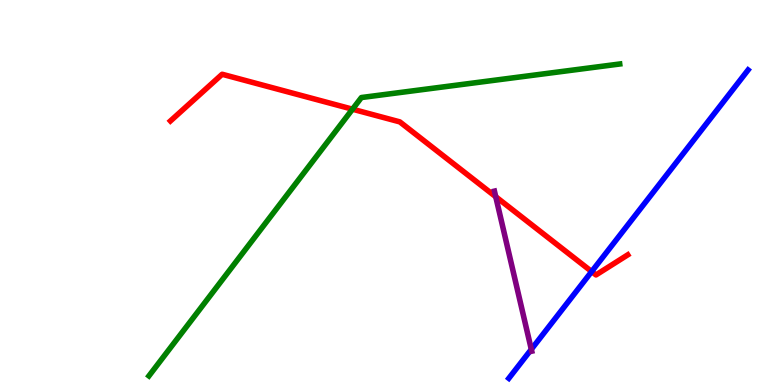[{'lines': ['blue', 'red'], 'intersections': [{'x': 7.63, 'y': 2.95}]}, {'lines': ['green', 'red'], 'intersections': [{'x': 4.55, 'y': 7.16}]}, {'lines': ['purple', 'red'], 'intersections': [{'x': 6.4, 'y': 4.89}]}, {'lines': ['blue', 'green'], 'intersections': []}, {'lines': ['blue', 'purple'], 'intersections': [{'x': 6.86, 'y': 0.926}]}, {'lines': ['green', 'purple'], 'intersections': []}]